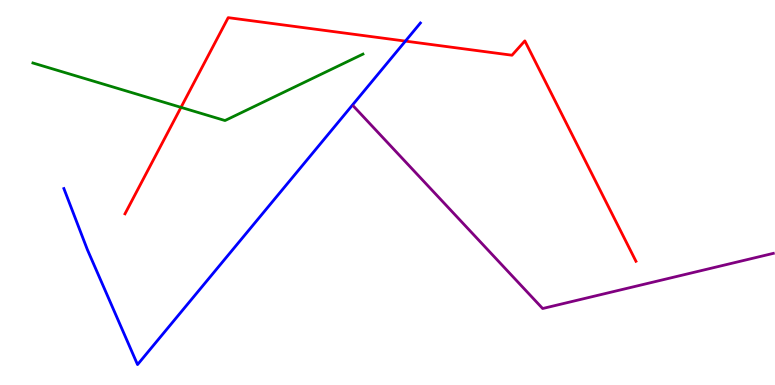[{'lines': ['blue', 'red'], 'intersections': [{'x': 5.23, 'y': 8.93}]}, {'lines': ['green', 'red'], 'intersections': [{'x': 2.34, 'y': 7.21}]}, {'lines': ['purple', 'red'], 'intersections': []}, {'lines': ['blue', 'green'], 'intersections': []}, {'lines': ['blue', 'purple'], 'intersections': []}, {'lines': ['green', 'purple'], 'intersections': []}]